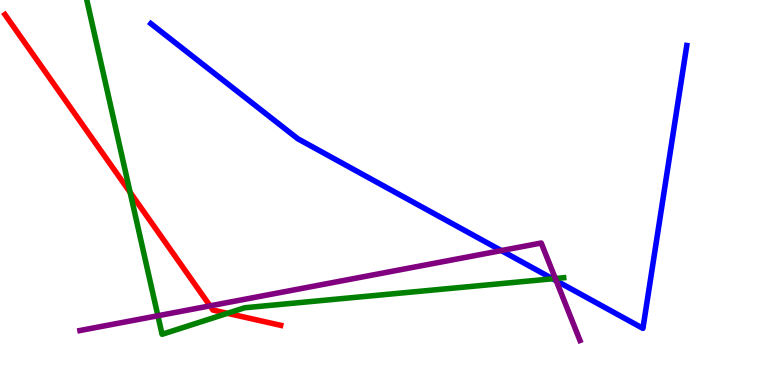[{'lines': ['blue', 'red'], 'intersections': []}, {'lines': ['green', 'red'], 'intersections': [{'x': 1.68, 'y': 5.0}, {'x': 2.93, 'y': 1.86}]}, {'lines': ['purple', 'red'], 'intersections': [{'x': 2.71, 'y': 2.06}]}, {'lines': ['blue', 'green'], 'intersections': [{'x': 7.13, 'y': 2.76}]}, {'lines': ['blue', 'purple'], 'intersections': [{'x': 6.47, 'y': 3.49}, {'x': 7.18, 'y': 2.71}]}, {'lines': ['green', 'purple'], 'intersections': [{'x': 2.04, 'y': 1.8}, {'x': 7.17, 'y': 2.77}]}]